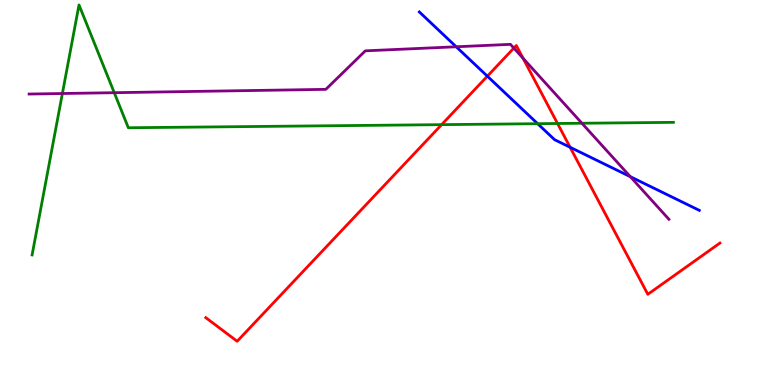[{'lines': ['blue', 'red'], 'intersections': [{'x': 6.29, 'y': 8.02}, {'x': 7.36, 'y': 6.17}]}, {'lines': ['green', 'red'], 'intersections': [{'x': 5.7, 'y': 6.76}, {'x': 7.19, 'y': 6.79}]}, {'lines': ['purple', 'red'], 'intersections': [{'x': 6.63, 'y': 8.75}, {'x': 6.75, 'y': 8.49}]}, {'lines': ['blue', 'green'], 'intersections': [{'x': 6.94, 'y': 6.79}]}, {'lines': ['blue', 'purple'], 'intersections': [{'x': 5.89, 'y': 8.79}, {'x': 8.13, 'y': 5.41}]}, {'lines': ['green', 'purple'], 'intersections': [{'x': 0.805, 'y': 7.57}, {'x': 1.47, 'y': 7.59}, {'x': 7.51, 'y': 6.8}]}]